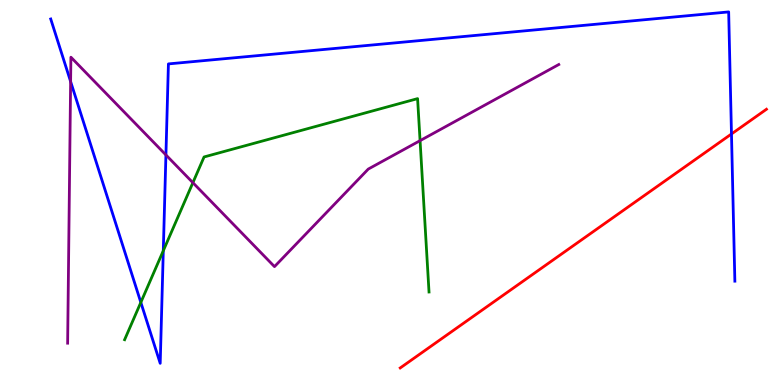[{'lines': ['blue', 'red'], 'intersections': [{'x': 9.44, 'y': 6.52}]}, {'lines': ['green', 'red'], 'intersections': []}, {'lines': ['purple', 'red'], 'intersections': []}, {'lines': ['blue', 'green'], 'intersections': [{'x': 1.82, 'y': 2.15}, {'x': 2.11, 'y': 3.49}]}, {'lines': ['blue', 'purple'], 'intersections': [{'x': 0.911, 'y': 7.88}, {'x': 2.14, 'y': 5.98}]}, {'lines': ['green', 'purple'], 'intersections': [{'x': 2.49, 'y': 5.26}, {'x': 5.42, 'y': 6.35}]}]